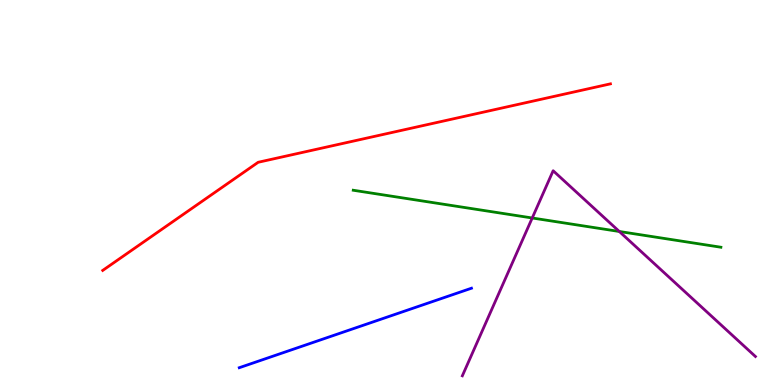[{'lines': ['blue', 'red'], 'intersections': []}, {'lines': ['green', 'red'], 'intersections': []}, {'lines': ['purple', 'red'], 'intersections': []}, {'lines': ['blue', 'green'], 'intersections': []}, {'lines': ['blue', 'purple'], 'intersections': []}, {'lines': ['green', 'purple'], 'intersections': [{'x': 6.87, 'y': 4.34}, {'x': 7.99, 'y': 3.99}]}]